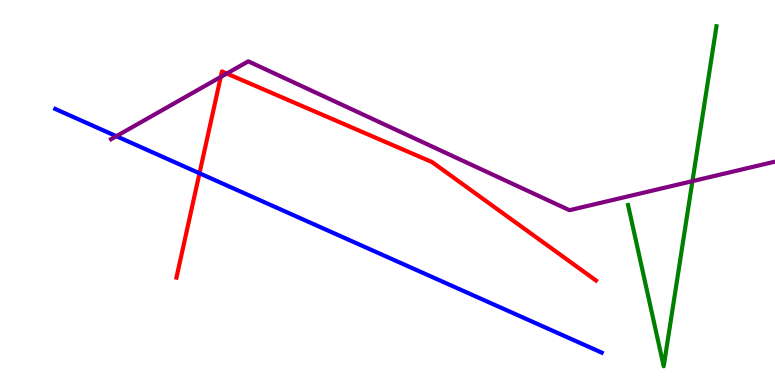[{'lines': ['blue', 'red'], 'intersections': [{'x': 2.57, 'y': 5.5}]}, {'lines': ['green', 'red'], 'intersections': []}, {'lines': ['purple', 'red'], 'intersections': [{'x': 2.85, 'y': 8.0}, {'x': 2.93, 'y': 8.09}]}, {'lines': ['blue', 'green'], 'intersections': []}, {'lines': ['blue', 'purple'], 'intersections': [{'x': 1.5, 'y': 6.46}]}, {'lines': ['green', 'purple'], 'intersections': [{'x': 8.93, 'y': 5.29}]}]